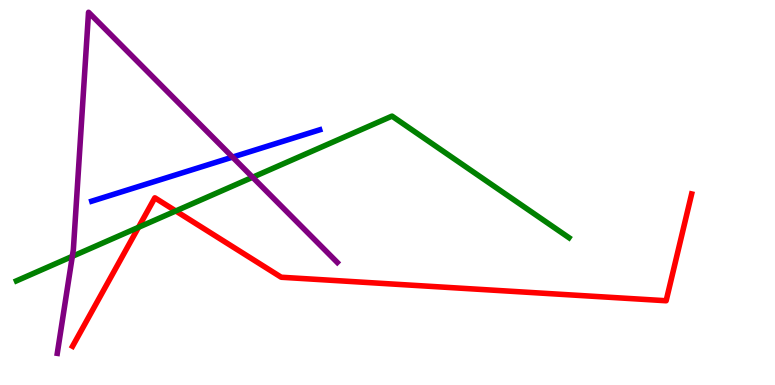[{'lines': ['blue', 'red'], 'intersections': []}, {'lines': ['green', 'red'], 'intersections': [{'x': 1.79, 'y': 4.1}, {'x': 2.27, 'y': 4.52}]}, {'lines': ['purple', 'red'], 'intersections': []}, {'lines': ['blue', 'green'], 'intersections': []}, {'lines': ['blue', 'purple'], 'intersections': [{'x': 3.0, 'y': 5.92}]}, {'lines': ['green', 'purple'], 'intersections': [{'x': 0.933, 'y': 3.34}, {'x': 3.26, 'y': 5.4}]}]